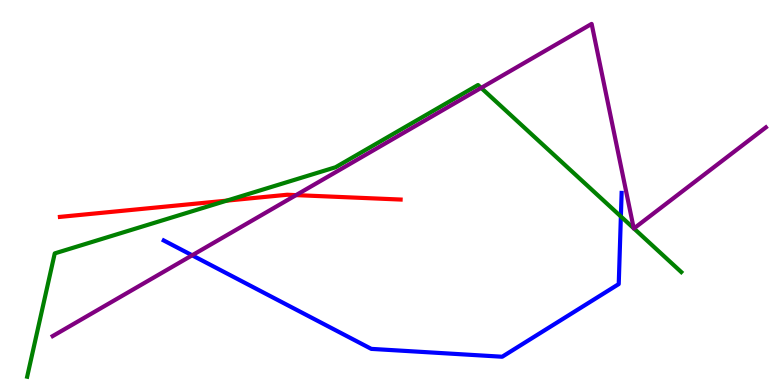[{'lines': ['blue', 'red'], 'intersections': []}, {'lines': ['green', 'red'], 'intersections': [{'x': 2.93, 'y': 4.79}]}, {'lines': ['purple', 'red'], 'intersections': [{'x': 3.82, 'y': 4.93}]}, {'lines': ['blue', 'green'], 'intersections': [{'x': 8.01, 'y': 4.38}]}, {'lines': ['blue', 'purple'], 'intersections': [{'x': 2.48, 'y': 3.37}]}, {'lines': ['green', 'purple'], 'intersections': [{'x': 6.21, 'y': 7.72}, {'x': 8.18, 'y': 4.07}, {'x': 8.18, 'y': 4.07}]}]